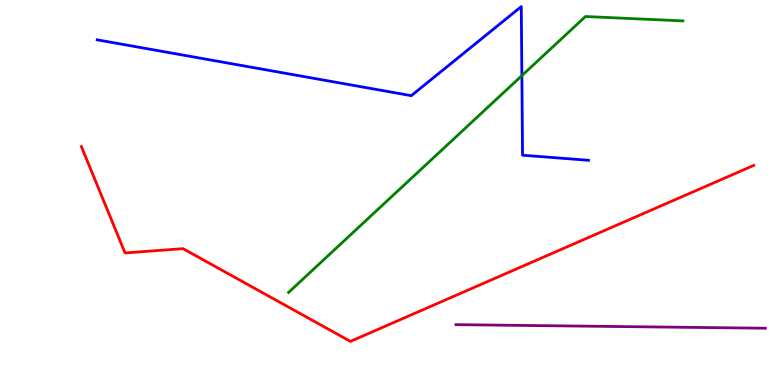[{'lines': ['blue', 'red'], 'intersections': []}, {'lines': ['green', 'red'], 'intersections': []}, {'lines': ['purple', 'red'], 'intersections': []}, {'lines': ['blue', 'green'], 'intersections': [{'x': 6.73, 'y': 8.04}]}, {'lines': ['blue', 'purple'], 'intersections': []}, {'lines': ['green', 'purple'], 'intersections': []}]